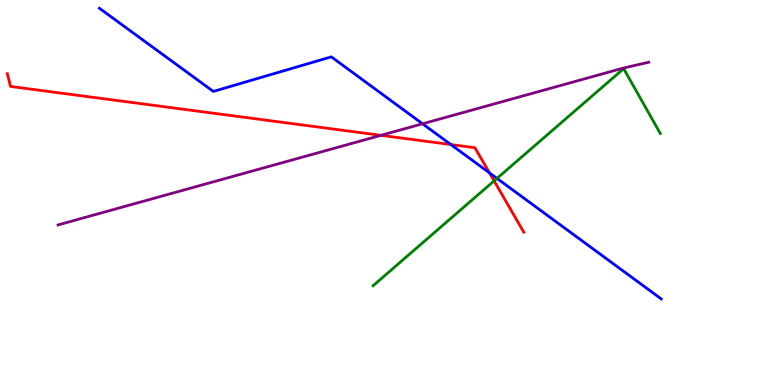[{'lines': ['blue', 'red'], 'intersections': [{'x': 5.82, 'y': 6.25}, {'x': 6.32, 'y': 5.51}]}, {'lines': ['green', 'red'], 'intersections': [{'x': 6.38, 'y': 5.3}]}, {'lines': ['purple', 'red'], 'intersections': [{'x': 4.92, 'y': 6.48}]}, {'lines': ['blue', 'green'], 'intersections': [{'x': 6.41, 'y': 5.37}]}, {'lines': ['blue', 'purple'], 'intersections': [{'x': 5.45, 'y': 6.78}]}, {'lines': ['green', 'purple'], 'intersections': []}]